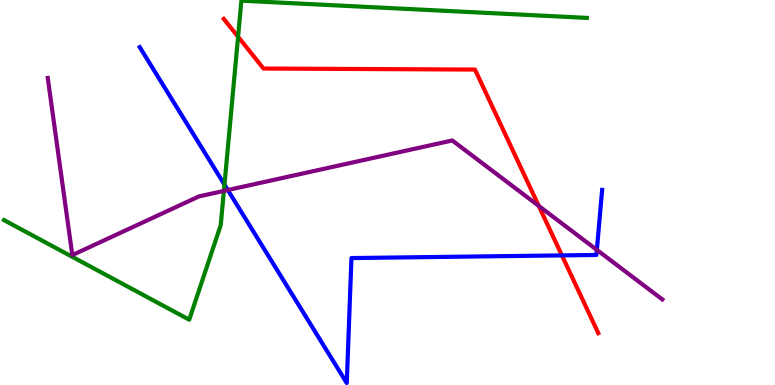[{'lines': ['blue', 'red'], 'intersections': [{'x': 7.25, 'y': 3.37}]}, {'lines': ['green', 'red'], 'intersections': [{'x': 3.07, 'y': 9.04}]}, {'lines': ['purple', 'red'], 'intersections': [{'x': 6.95, 'y': 4.65}]}, {'lines': ['blue', 'green'], 'intersections': [{'x': 2.9, 'y': 5.2}]}, {'lines': ['blue', 'purple'], 'intersections': [{'x': 2.94, 'y': 5.06}, {'x': 7.7, 'y': 3.51}]}, {'lines': ['green', 'purple'], 'intersections': [{'x': 2.89, 'y': 5.04}]}]